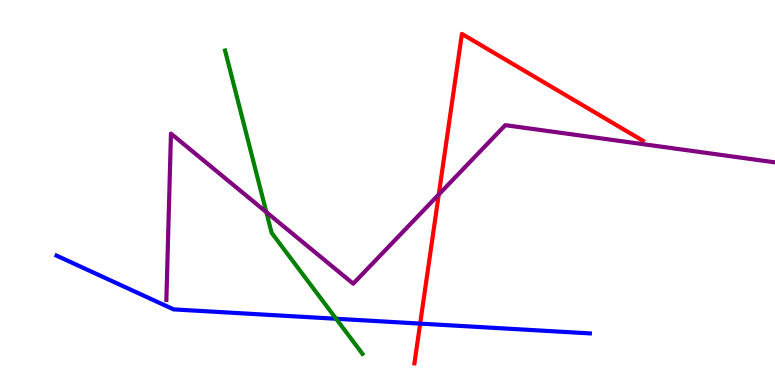[{'lines': ['blue', 'red'], 'intersections': [{'x': 5.42, 'y': 1.59}]}, {'lines': ['green', 'red'], 'intersections': []}, {'lines': ['purple', 'red'], 'intersections': [{'x': 5.66, 'y': 4.95}]}, {'lines': ['blue', 'green'], 'intersections': [{'x': 4.34, 'y': 1.72}]}, {'lines': ['blue', 'purple'], 'intersections': []}, {'lines': ['green', 'purple'], 'intersections': [{'x': 3.44, 'y': 4.49}]}]